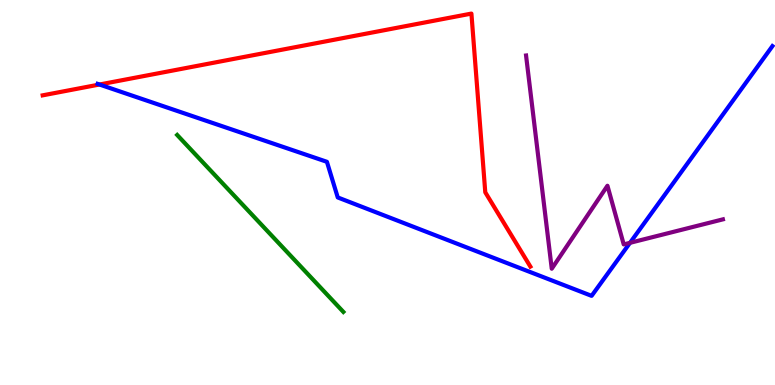[{'lines': ['blue', 'red'], 'intersections': [{'x': 1.28, 'y': 7.8}]}, {'lines': ['green', 'red'], 'intersections': []}, {'lines': ['purple', 'red'], 'intersections': []}, {'lines': ['blue', 'green'], 'intersections': []}, {'lines': ['blue', 'purple'], 'intersections': [{'x': 8.13, 'y': 3.69}]}, {'lines': ['green', 'purple'], 'intersections': []}]